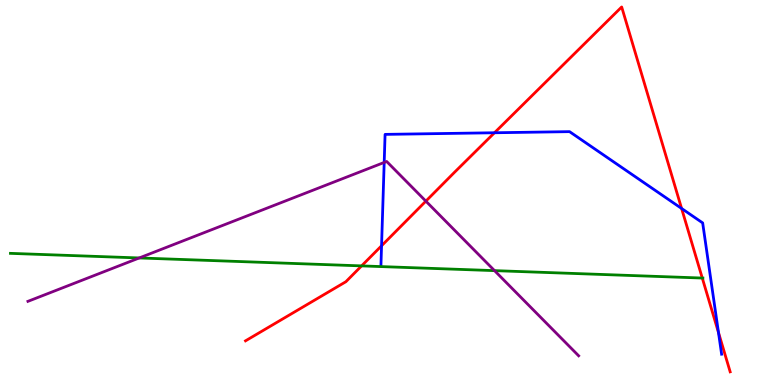[{'lines': ['blue', 'red'], 'intersections': [{'x': 4.92, 'y': 3.62}, {'x': 6.38, 'y': 6.55}, {'x': 8.79, 'y': 4.59}, {'x': 9.27, 'y': 1.36}]}, {'lines': ['green', 'red'], 'intersections': [{'x': 4.67, 'y': 3.09}, {'x': 9.06, 'y': 2.78}]}, {'lines': ['purple', 'red'], 'intersections': [{'x': 5.49, 'y': 4.78}]}, {'lines': ['blue', 'green'], 'intersections': []}, {'lines': ['blue', 'purple'], 'intersections': [{'x': 4.96, 'y': 5.78}]}, {'lines': ['green', 'purple'], 'intersections': [{'x': 1.8, 'y': 3.3}, {'x': 6.38, 'y': 2.97}]}]